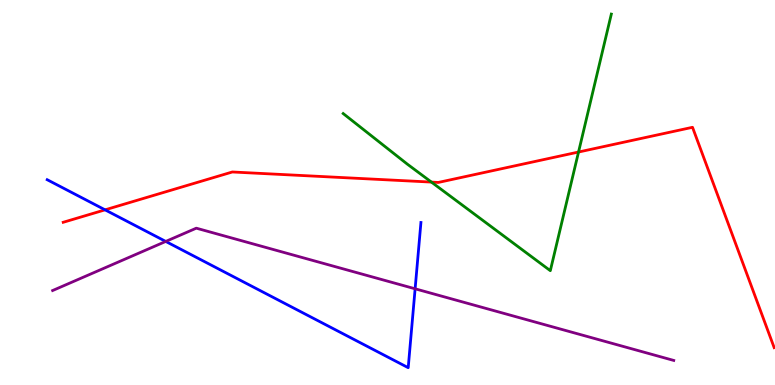[{'lines': ['blue', 'red'], 'intersections': [{'x': 1.36, 'y': 4.55}]}, {'lines': ['green', 'red'], 'intersections': [{'x': 5.57, 'y': 5.27}, {'x': 7.46, 'y': 6.05}]}, {'lines': ['purple', 'red'], 'intersections': []}, {'lines': ['blue', 'green'], 'intersections': []}, {'lines': ['blue', 'purple'], 'intersections': [{'x': 2.14, 'y': 3.73}, {'x': 5.36, 'y': 2.5}]}, {'lines': ['green', 'purple'], 'intersections': []}]